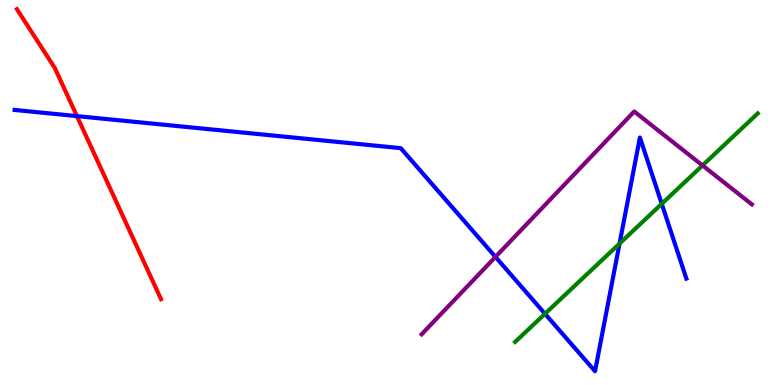[{'lines': ['blue', 'red'], 'intersections': [{'x': 0.993, 'y': 6.98}]}, {'lines': ['green', 'red'], 'intersections': []}, {'lines': ['purple', 'red'], 'intersections': []}, {'lines': ['blue', 'green'], 'intersections': [{'x': 7.03, 'y': 1.85}, {'x': 7.99, 'y': 3.67}, {'x': 8.54, 'y': 4.71}]}, {'lines': ['blue', 'purple'], 'intersections': [{'x': 6.39, 'y': 3.33}]}, {'lines': ['green', 'purple'], 'intersections': [{'x': 9.06, 'y': 5.7}]}]